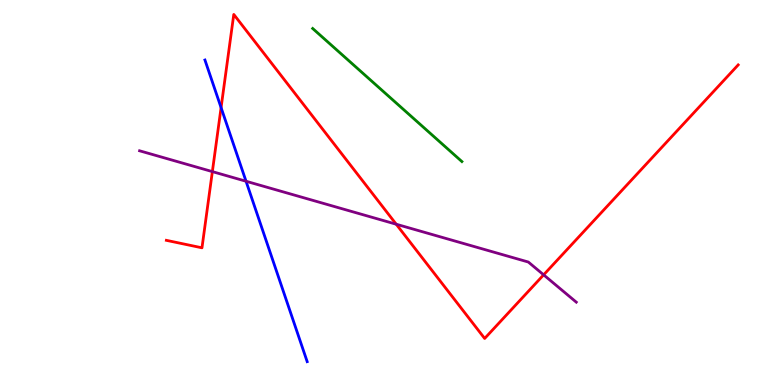[{'lines': ['blue', 'red'], 'intersections': [{'x': 2.85, 'y': 7.2}]}, {'lines': ['green', 'red'], 'intersections': []}, {'lines': ['purple', 'red'], 'intersections': [{'x': 2.74, 'y': 5.54}, {'x': 5.11, 'y': 4.18}, {'x': 7.01, 'y': 2.86}]}, {'lines': ['blue', 'green'], 'intersections': []}, {'lines': ['blue', 'purple'], 'intersections': [{'x': 3.17, 'y': 5.29}]}, {'lines': ['green', 'purple'], 'intersections': []}]